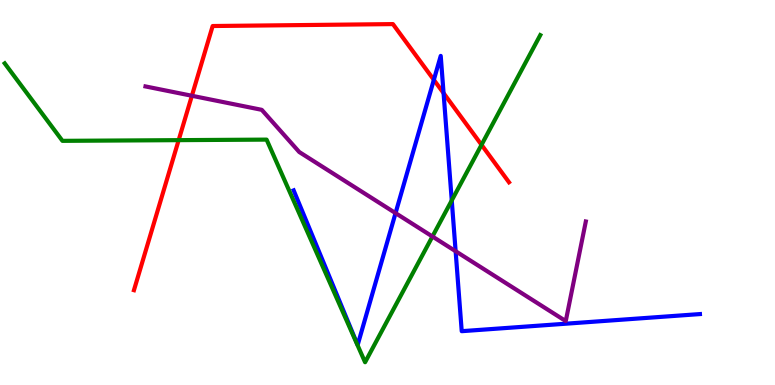[{'lines': ['blue', 'red'], 'intersections': [{'x': 5.6, 'y': 7.93}, {'x': 5.72, 'y': 7.58}]}, {'lines': ['green', 'red'], 'intersections': [{'x': 2.31, 'y': 6.36}, {'x': 6.21, 'y': 6.24}]}, {'lines': ['purple', 'red'], 'intersections': [{'x': 2.48, 'y': 7.51}]}, {'lines': ['blue', 'green'], 'intersections': [{'x': 5.83, 'y': 4.79}]}, {'lines': ['blue', 'purple'], 'intersections': [{'x': 5.1, 'y': 4.46}, {'x': 5.88, 'y': 3.47}]}, {'lines': ['green', 'purple'], 'intersections': [{'x': 5.58, 'y': 3.86}]}]